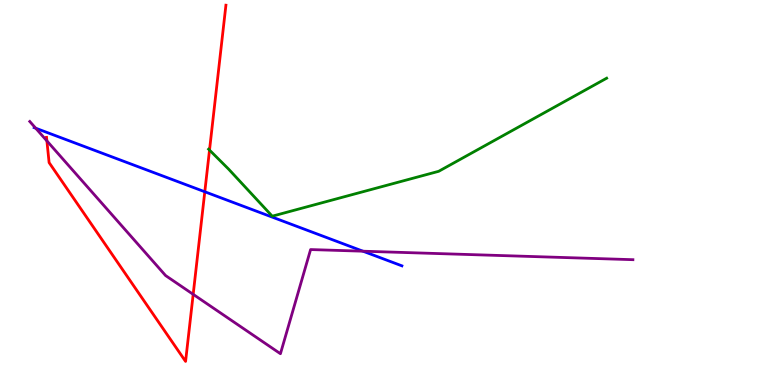[{'lines': ['blue', 'red'], 'intersections': [{'x': 2.64, 'y': 5.02}]}, {'lines': ['green', 'red'], 'intersections': [{'x': 2.7, 'y': 6.1}]}, {'lines': ['purple', 'red'], 'intersections': [{'x': 0.605, 'y': 6.34}, {'x': 2.49, 'y': 2.35}]}, {'lines': ['blue', 'green'], 'intersections': []}, {'lines': ['blue', 'purple'], 'intersections': [{'x': 0.461, 'y': 6.67}, {'x': 4.68, 'y': 3.48}]}, {'lines': ['green', 'purple'], 'intersections': []}]